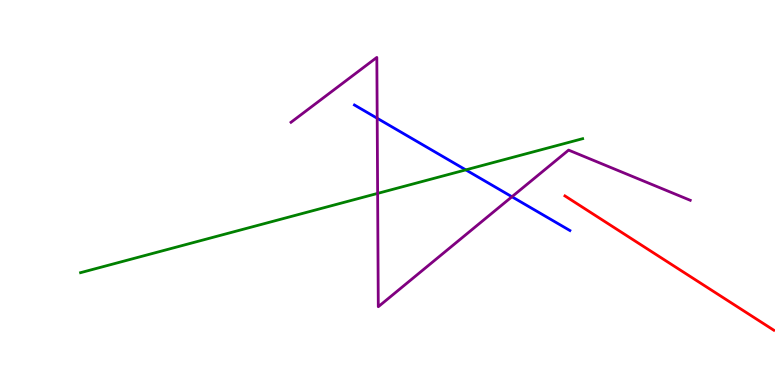[{'lines': ['blue', 'red'], 'intersections': []}, {'lines': ['green', 'red'], 'intersections': []}, {'lines': ['purple', 'red'], 'intersections': []}, {'lines': ['blue', 'green'], 'intersections': [{'x': 6.01, 'y': 5.59}]}, {'lines': ['blue', 'purple'], 'intersections': [{'x': 4.87, 'y': 6.93}, {'x': 6.61, 'y': 4.89}]}, {'lines': ['green', 'purple'], 'intersections': [{'x': 4.87, 'y': 4.98}]}]